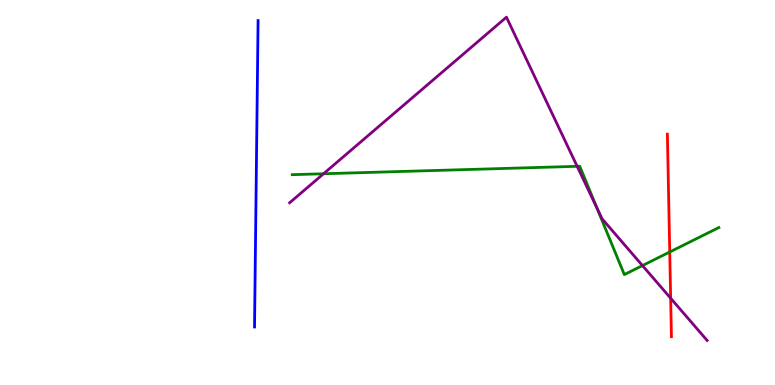[{'lines': ['blue', 'red'], 'intersections': []}, {'lines': ['green', 'red'], 'intersections': [{'x': 8.64, 'y': 3.45}]}, {'lines': ['purple', 'red'], 'intersections': [{'x': 8.65, 'y': 2.25}]}, {'lines': ['blue', 'green'], 'intersections': []}, {'lines': ['blue', 'purple'], 'intersections': []}, {'lines': ['green', 'purple'], 'intersections': [{'x': 4.17, 'y': 5.49}, {'x': 7.45, 'y': 5.68}, {'x': 7.7, 'y': 4.59}, {'x': 8.29, 'y': 3.1}]}]